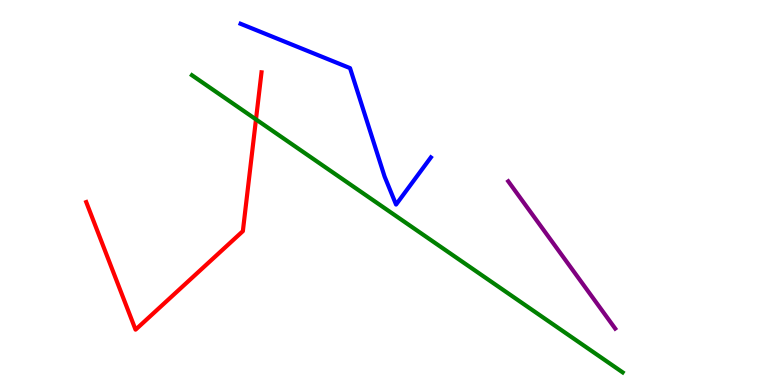[{'lines': ['blue', 'red'], 'intersections': []}, {'lines': ['green', 'red'], 'intersections': [{'x': 3.3, 'y': 6.9}]}, {'lines': ['purple', 'red'], 'intersections': []}, {'lines': ['blue', 'green'], 'intersections': []}, {'lines': ['blue', 'purple'], 'intersections': []}, {'lines': ['green', 'purple'], 'intersections': []}]